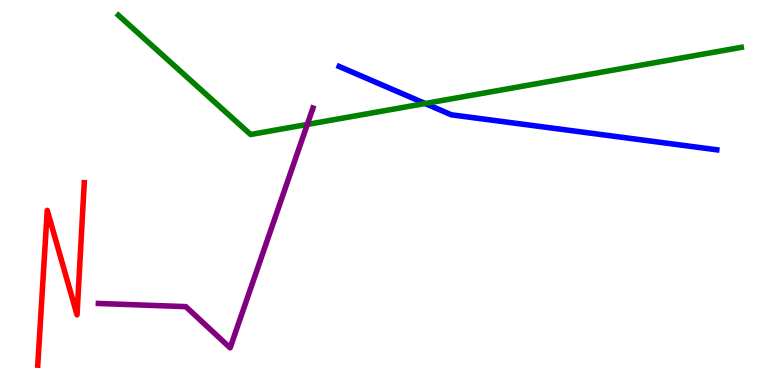[{'lines': ['blue', 'red'], 'intersections': []}, {'lines': ['green', 'red'], 'intersections': []}, {'lines': ['purple', 'red'], 'intersections': []}, {'lines': ['blue', 'green'], 'intersections': [{'x': 5.49, 'y': 7.31}]}, {'lines': ['blue', 'purple'], 'intersections': []}, {'lines': ['green', 'purple'], 'intersections': [{'x': 3.97, 'y': 6.77}]}]